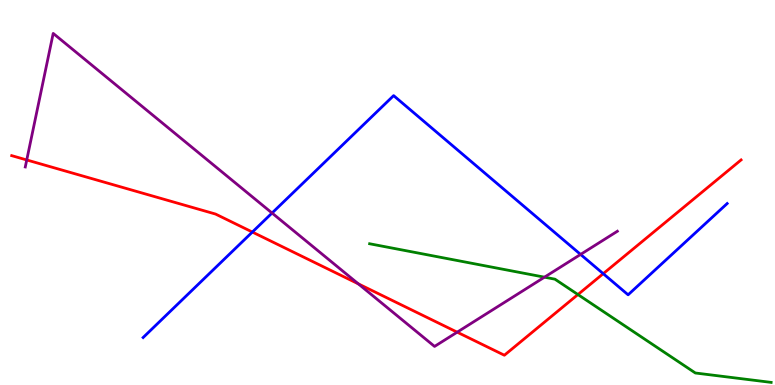[{'lines': ['blue', 'red'], 'intersections': [{'x': 3.26, 'y': 3.97}, {'x': 7.78, 'y': 2.89}]}, {'lines': ['green', 'red'], 'intersections': [{'x': 7.46, 'y': 2.35}]}, {'lines': ['purple', 'red'], 'intersections': [{'x': 0.345, 'y': 5.85}, {'x': 4.62, 'y': 2.63}, {'x': 5.9, 'y': 1.37}]}, {'lines': ['blue', 'green'], 'intersections': []}, {'lines': ['blue', 'purple'], 'intersections': [{'x': 3.51, 'y': 4.47}, {'x': 7.49, 'y': 3.39}]}, {'lines': ['green', 'purple'], 'intersections': [{'x': 7.03, 'y': 2.8}]}]